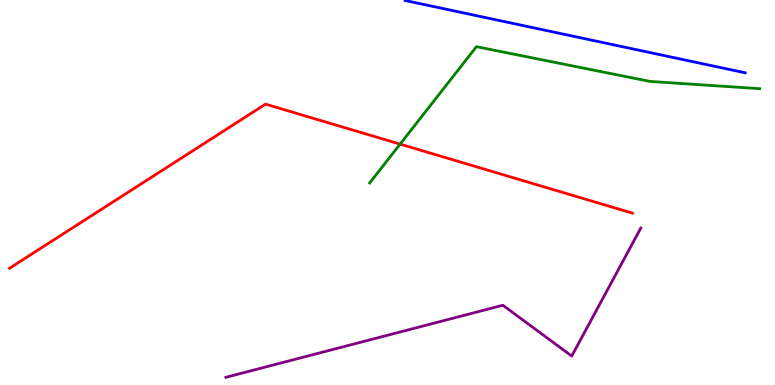[{'lines': ['blue', 'red'], 'intersections': []}, {'lines': ['green', 'red'], 'intersections': [{'x': 5.16, 'y': 6.26}]}, {'lines': ['purple', 'red'], 'intersections': []}, {'lines': ['blue', 'green'], 'intersections': []}, {'lines': ['blue', 'purple'], 'intersections': []}, {'lines': ['green', 'purple'], 'intersections': []}]